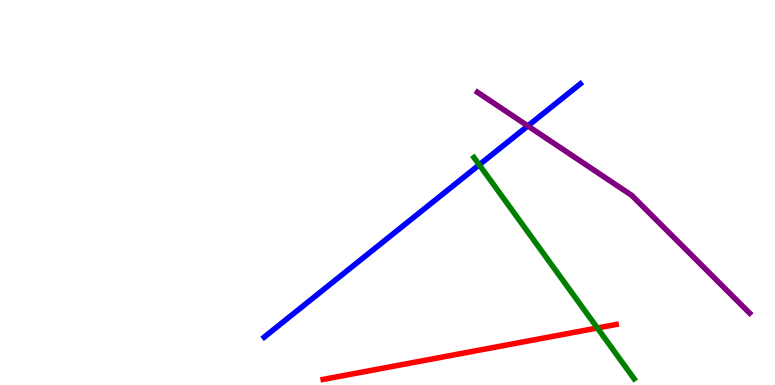[{'lines': ['blue', 'red'], 'intersections': []}, {'lines': ['green', 'red'], 'intersections': [{'x': 7.71, 'y': 1.48}]}, {'lines': ['purple', 'red'], 'intersections': []}, {'lines': ['blue', 'green'], 'intersections': [{'x': 6.18, 'y': 5.72}]}, {'lines': ['blue', 'purple'], 'intersections': [{'x': 6.81, 'y': 6.73}]}, {'lines': ['green', 'purple'], 'intersections': []}]